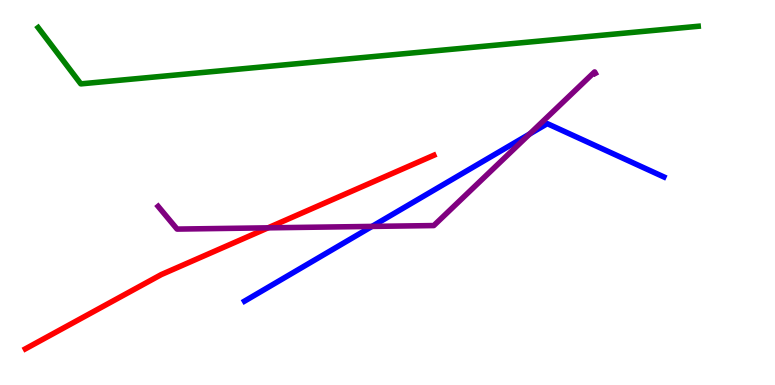[{'lines': ['blue', 'red'], 'intersections': []}, {'lines': ['green', 'red'], 'intersections': []}, {'lines': ['purple', 'red'], 'intersections': [{'x': 3.46, 'y': 4.08}]}, {'lines': ['blue', 'green'], 'intersections': []}, {'lines': ['blue', 'purple'], 'intersections': [{'x': 4.8, 'y': 4.12}, {'x': 6.83, 'y': 6.52}]}, {'lines': ['green', 'purple'], 'intersections': []}]